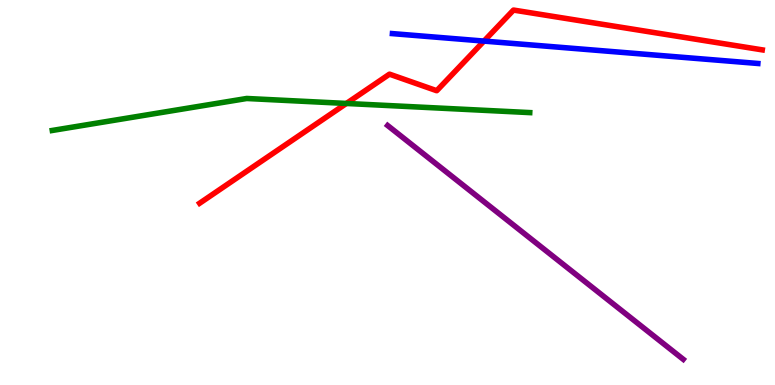[{'lines': ['blue', 'red'], 'intersections': [{'x': 6.24, 'y': 8.93}]}, {'lines': ['green', 'red'], 'intersections': [{'x': 4.47, 'y': 7.31}]}, {'lines': ['purple', 'red'], 'intersections': []}, {'lines': ['blue', 'green'], 'intersections': []}, {'lines': ['blue', 'purple'], 'intersections': []}, {'lines': ['green', 'purple'], 'intersections': []}]